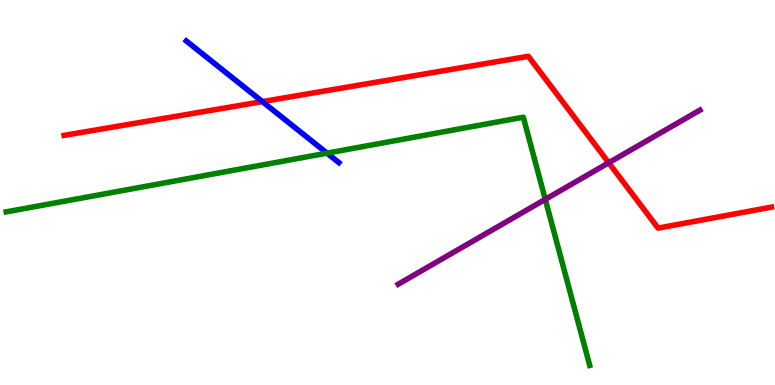[{'lines': ['blue', 'red'], 'intersections': [{'x': 3.39, 'y': 7.36}]}, {'lines': ['green', 'red'], 'intersections': []}, {'lines': ['purple', 'red'], 'intersections': [{'x': 7.85, 'y': 5.77}]}, {'lines': ['blue', 'green'], 'intersections': [{'x': 4.22, 'y': 6.02}]}, {'lines': ['blue', 'purple'], 'intersections': []}, {'lines': ['green', 'purple'], 'intersections': [{'x': 7.04, 'y': 4.82}]}]